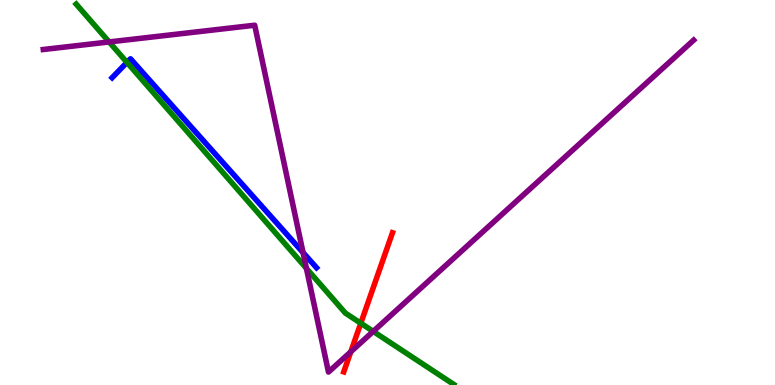[{'lines': ['blue', 'red'], 'intersections': []}, {'lines': ['green', 'red'], 'intersections': [{'x': 4.66, 'y': 1.6}]}, {'lines': ['purple', 'red'], 'intersections': [{'x': 4.53, 'y': 0.863}]}, {'lines': ['blue', 'green'], 'intersections': [{'x': 1.64, 'y': 8.38}]}, {'lines': ['blue', 'purple'], 'intersections': [{'x': 3.91, 'y': 3.44}]}, {'lines': ['green', 'purple'], 'intersections': [{'x': 1.41, 'y': 8.91}, {'x': 3.95, 'y': 3.03}, {'x': 4.82, 'y': 1.39}]}]